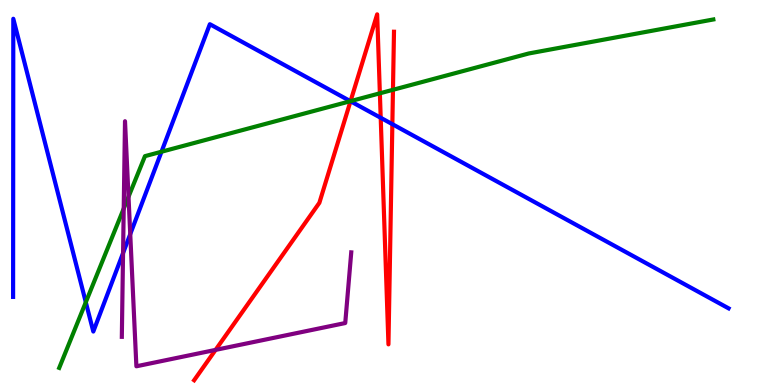[{'lines': ['blue', 'red'], 'intersections': [{'x': 4.52, 'y': 7.37}, {'x': 4.91, 'y': 6.94}, {'x': 5.06, 'y': 6.77}]}, {'lines': ['green', 'red'], 'intersections': [{'x': 4.52, 'y': 7.37}, {'x': 4.9, 'y': 7.58}, {'x': 5.07, 'y': 7.67}]}, {'lines': ['purple', 'red'], 'intersections': [{'x': 2.78, 'y': 0.912}]}, {'lines': ['blue', 'green'], 'intersections': [{'x': 1.11, 'y': 2.15}, {'x': 2.08, 'y': 6.06}, {'x': 4.52, 'y': 7.37}]}, {'lines': ['blue', 'purple'], 'intersections': [{'x': 1.59, 'y': 3.43}, {'x': 1.68, 'y': 3.92}]}, {'lines': ['green', 'purple'], 'intersections': [{'x': 1.6, 'y': 4.58}, {'x': 1.66, 'y': 4.89}]}]